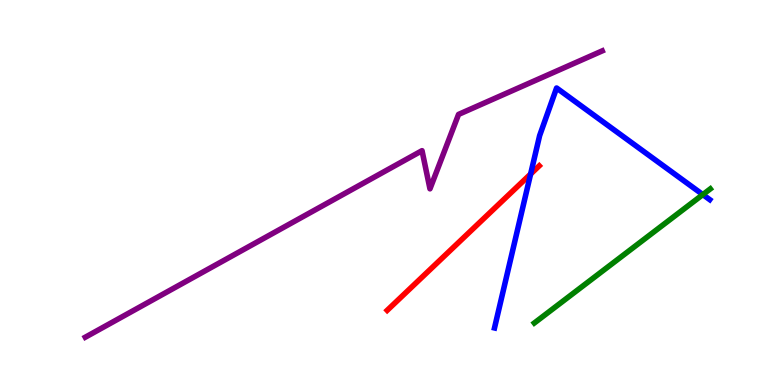[{'lines': ['blue', 'red'], 'intersections': [{'x': 6.85, 'y': 5.48}]}, {'lines': ['green', 'red'], 'intersections': []}, {'lines': ['purple', 'red'], 'intersections': []}, {'lines': ['blue', 'green'], 'intersections': [{'x': 9.07, 'y': 4.95}]}, {'lines': ['blue', 'purple'], 'intersections': []}, {'lines': ['green', 'purple'], 'intersections': []}]